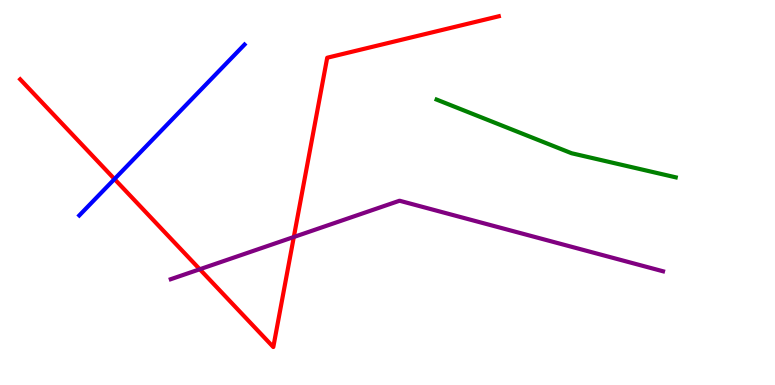[{'lines': ['blue', 'red'], 'intersections': [{'x': 1.48, 'y': 5.35}]}, {'lines': ['green', 'red'], 'intersections': []}, {'lines': ['purple', 'red'], 'intersections': [{'x': 2.58, 'y': 3.01}, {'x': 3.79, 'y': 3.84}]}, {'lines': ['blue', 'green'], 'intersections': []}, {'lines': ['blue', 'purple'], 'intersections': []}, {'lines': ['green', 'purple'], 'intersections': []}]